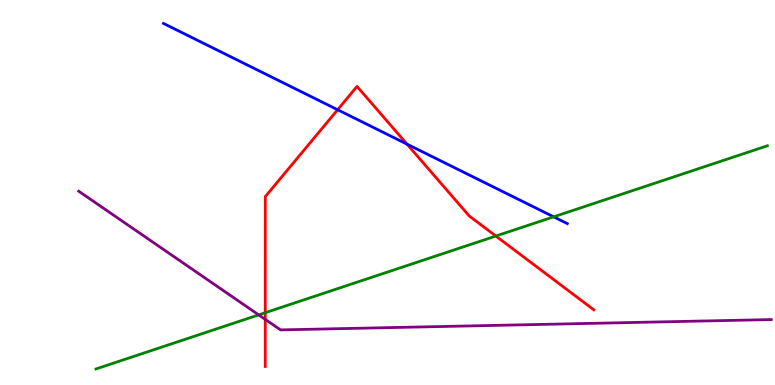[{'lines': ['blue', 'red'], 'intersections': [{'x': 4.36, 'y': 7.15}, {'x': 5.25, 'y': 6.26}]}, {'lines': ['green', 'red'], 'intersections': [{'x': 3.42, 'y': 1.88}, {'x': 6.4, 'y': 3.87}]}, {'lines': ['purple', 'red'], 'intersections': [{'x': 3.42, 'y': 1.7}]}, {'lines': ['blue', 'green'], 'intersections': [{'x': 7.14, 'y': 4.37}]}, {'lines': ['blue', 'purple'], 'intersections': []}, {'lines': ['green', 'purple'], 'intersections': [{'x': 3.34, 'y': 1.82}]}]